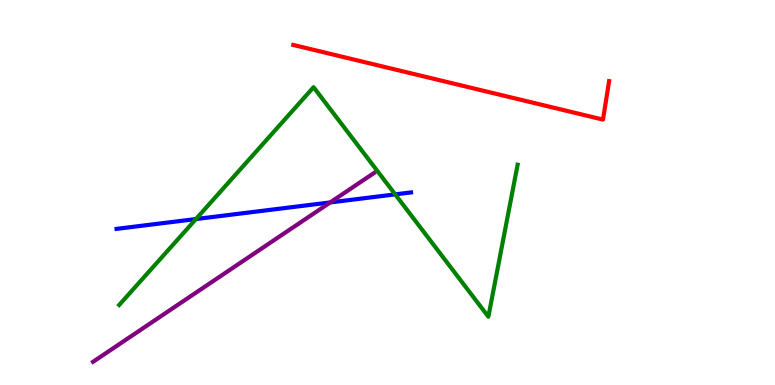[{'lines': ['blue', 'red'], 'intersections': []}, {'lines': ['green', 'red'], 'intersections': []}, {'lines': ['purple', 'red'], 'intersections': []}, {'lines': ['blue', 'green'], 'intersections': [{'x': 2.53, 'y': 4.31}, {'x': 5.1, 'y': 4.95}]}, {'lines': ['blue', 'purple'], 'intersections': [{'x': 4.26, 'y': 4.74}]}, {'lines': ['green', 'purple'], 'intersections': []}]